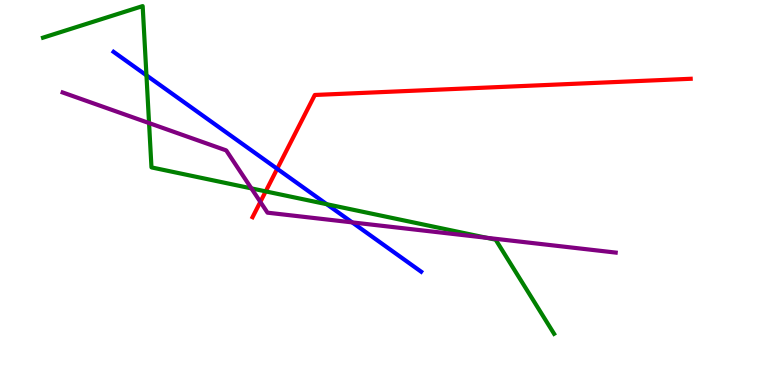[{'lines': ['blue', 'red'], 'intersections': [{'x': 3.58, 'y': 5.62}]}, {'lines': ['green', 'red'], 'intersections': [{'x': 3.43, 'y': 5.03}]}, {'lines': ['purple', 'red'], 'intersections': [{'x': 3.36, 'y': 4.76}]}, {'lines': ['blue', 'green'], 'intersections': [{'x': 1.89, 'y': 8.04}, {'x': 4.22, 'y': 4.7}]}, {'lines': ['blue', 'purple'], 'intersections': [{'x': 4.54, 'y': 4.22}]}, {'lines': ['green', 'purple'], 'intersections': [{'x': 1.92, 'y': 6.8}, {'x': 3.24, 'y': 5.11}, {'x': 6.28, 'y': 3.82}]}]